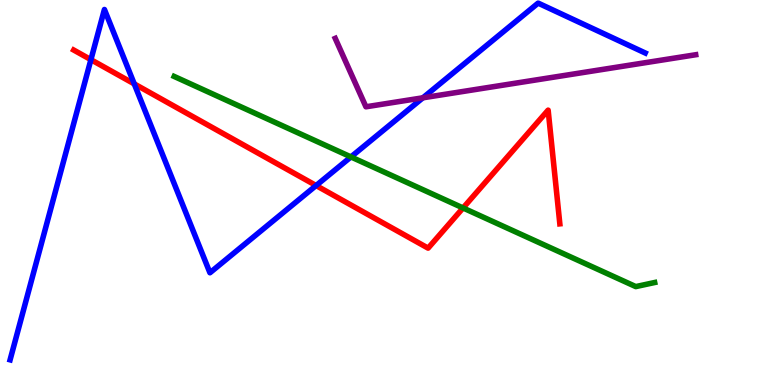[{'lines': ['blue', 'red'], 'intersections': [{'x': 1.17, 'y': 8.45}, {'x': 1.73, 'y': 7.82}, {'x': 4.08, 'y': 5.18}]}, {'lines': ['green', 'red'], 'intersections': [{'x': 5.97, 'y': 4.6}]}, {'lines': ['purple', 'red'], 'intersections': []}, {'lines': ['blue', 'green'], 'intersections': [{'x': 4.53, 'y': 5.92}]}, {'lines': ['blue', 'purple'], 'intersections': [{'x': 5.46, 'y': 7.46}]}, {'lines': ['green', 'purple'], 'intersections': []}]